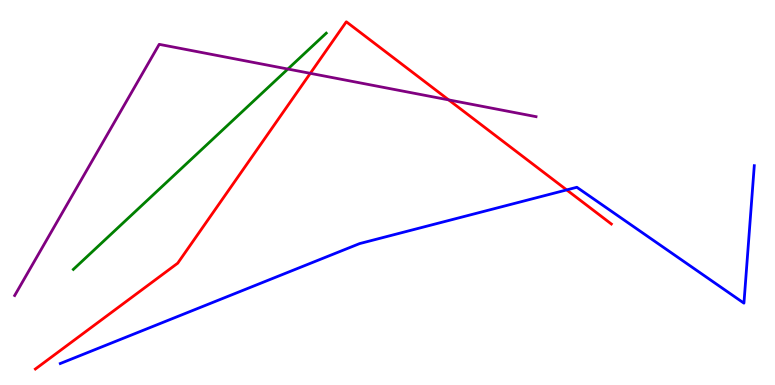[{'lines': ['blue', 'red'], 'intersections': [{'x': 7.31, 'y': 5.07}]}, {'lines': ['green', 'red'], 'intersections': []}, {'lines': ['purple', 'red'], 'intersections': [{'x': 4.0, 'y': 8.1}, {'x': 5.79, 'y': 7.41}]}, {'lines': ['blue', 'green'], 'intersections': []}, {'lines': ['blue', 'purple'], 'intersections': []}, {'lines': ['green', 'purple'], 'intersections': [{'x': 3.71, 'y': 8.21}]}]